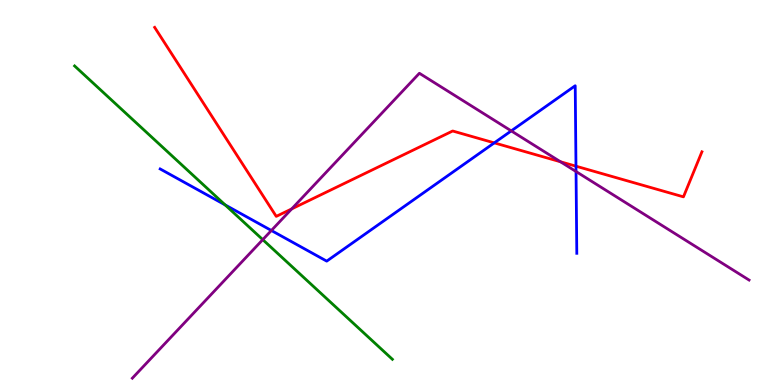[{'lines': ['blue', 'red'], 'intersections': [{'x': 6.38, 'y': 6.29}, {'x': 7.43, 'y': 5.68}]}, {'lines': ['green', 'red'], 'intersections': []}, {'lines': ['purple', 'red'], 'intersections': [{'x': 3.76, 'y': 4.57}, {'x': 7.23, 'y': 5.8}]}, {'lines': ['blue', 'green'], 'intersections': [{'x': 2.9, 'y': 4.68}]}, {'lines': ['blue', 'purple'], 'intersections': [{'x': 3.5, 'y': 4.01}, {'x': 6.6, 'y': 6.6}, {'x': 7.43, 'y': 5.54}]}, {'lines': ['green', 'purple'], 'intersections': [{'x': 3.39, 'y': 3.78}]}]